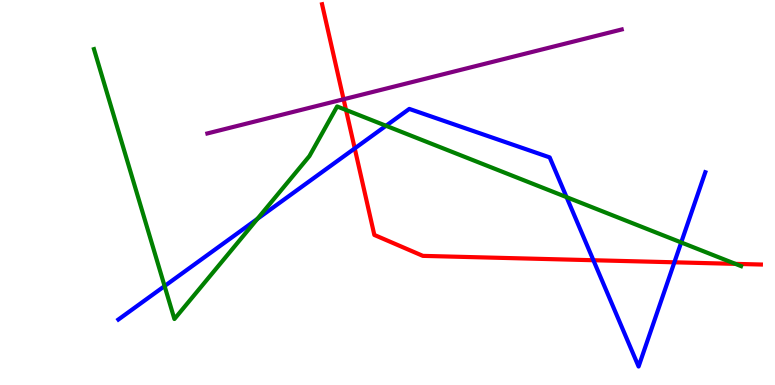[{'lines': ['blue', 'red'], 'intersections': [{'x': 4.58, 'y': 6.15}, {'x': 7.66, 'y': 3.24}, {'x': 8.7, 'y': 3.19}]}, {'lines': ['green', 'red'], 'intersections': [{'x': 4.46, 'y': 7.14}, {'x': 9.49, 'y': 3.15}]}, {'lines': ['purple', 'red'], 'intersections': [{'x': 4.43, 'y': 7.42}]}, {'lines': ['blue', 'green'], 'intersections': [{'x': 2.12, 'y': 2.57}, {'x': 3.32, 'y': 4.31}, {'x': 4.98, 'y': 6.73}, {'x': 7.31, 'y': 4.88}, {'x': 8.79, 'y': 3.7}]}, {'lines': ['blue', 'purple'], 'intersections': []}, {'lines': ['green', 'purple'], 'intersections': []}]